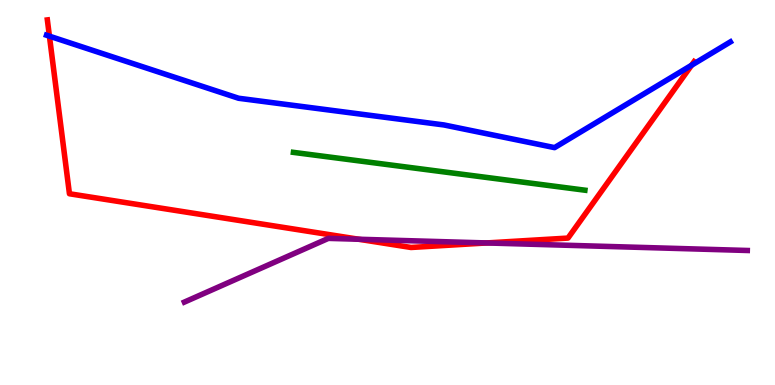[{'lines': ['blue', 'red'], 'intersections': [{'x': 0.638, 'y': 9.06}, {'x': 8.92, 'y': 8.31}]}, {'lines': ['green', 'red'], 'intersections': []}, {'lines': ['purple', 'red'], 'intersections': [{'x': 4.63, 'y': 3.79}, {'x': 6.28, 'y': 3.69}]}, {'lines': ['blue', 'green'], 'intersections': []}, {'lines': ['blue', 'purple'], 'intersections': []}, {'lines': ['green', 'purple'], 'intersections': []}]